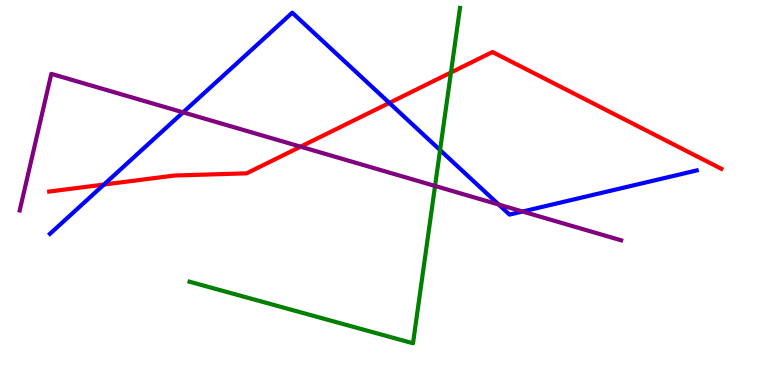[{'lines': ['blue', 'red'], 'intersections': [{'x': 1.34, 'y': 5.21}, {'x': 5.02, 'y': 7.33}]}, {'lines': ['green', 'red'], 'intersections': [{'x': 5.82, 'y': 8.12}]}, {'lines': ['purple', 'red'], 'intersections': [{'x': 3.88, 'y': 6.19}]}, {'lines': ['blue', 'green'], 'intersections': [{'x': 5.68, 'y': 6.1}]}, {'lines': ['blue', 'purple'], 'intersections': [{'x': 2.36, 'y': 7.08}, {'x': 6.43, 'y': 4.69}, {'x': 6.74, 'y': 4.51}]}, {'lines': ['green', 'purple'], 'intersections': [{'x': 5.61, 'y': 5.17}]}]